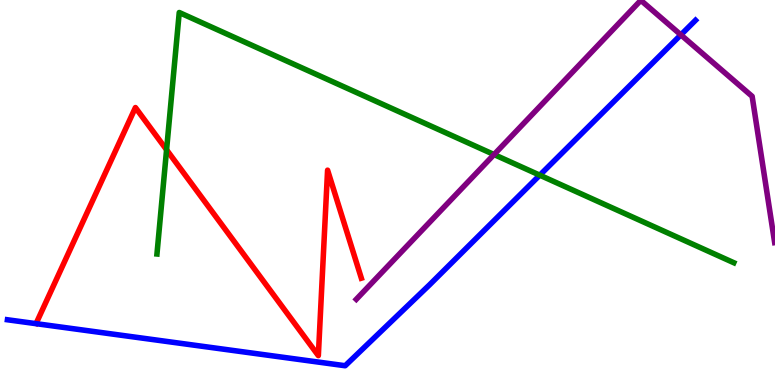[{'lines': ['blue', 'red'], 'intersections': []}, {'lines': ['green', 'red'], 'intersections': [{'x': 2.15, 'y': 6.11}]}, {'lines': ['purple', 'red'], 'intersections': []}, {'lines': ['blue', 'green'], 'intersections': [{'x': 6.96, 'y': 5.45}]}, {'lines': ['blue', 'purple'], 'intersections': [{'x': 8.79, 'y': 9.09}]}, {'lines': ['green', 'purple'], 'intersections': [{'x': 6.37, 'y': 5.99}]}]